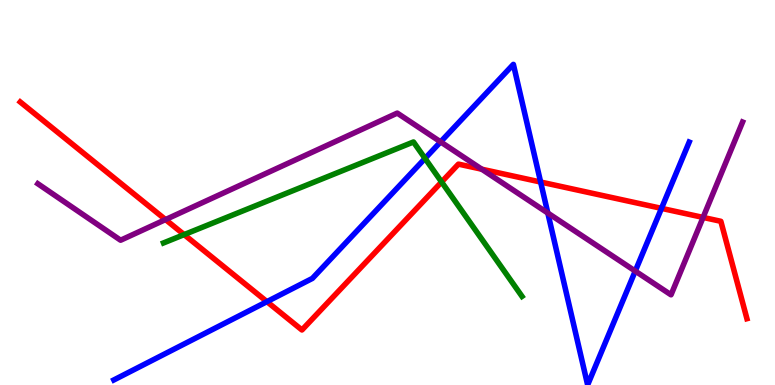[{'lines': ['blue', 'red'], 'intersections': [{'x': 3.44, 'y': 2.16}, {'x': 6.98, 'y': 5.27}, {'x': 8.54, 'y': 4.59}]}, {'lines': ['green', 'red'], 'intersections': [{'x': 2.38, 'y': 3.91}, {'x': 5.7, 'y': 5.27}]}, {'lines': ['purple', 'red'], 'intersections': [{'x': 2.14, 'y': 4.3}, {'x': 6.22, 'y': 5.6}, {'x': 9.07, 'y': 4.35}]}, {'lines': ['blue', 'green'], 'intersections': [{'x': 5.48, 'y': 5.88}]}, {'lines': ['blue', 'purple'], 'intersections': [{'x': 5.69, 'y': 6.32}, {'x': 7.07, 'y': 4.47}, {'x': 8.2, 'y': 2.96}]}, {'lines': ['green', 'purple'], 'intersections': []}]